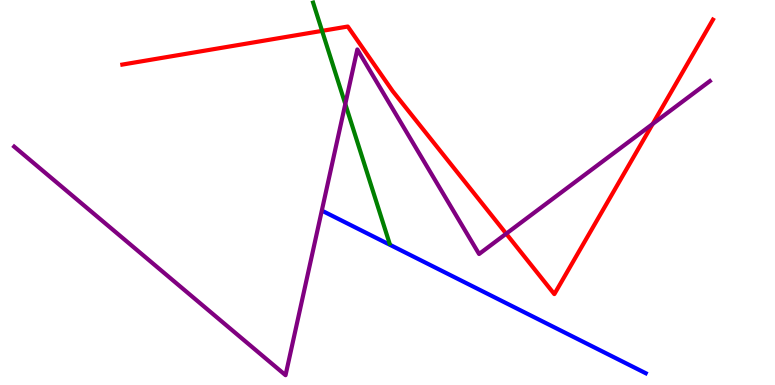[{'lines': ['blue', 'red'], 'intersections': []}, {'lines': ['green', 'red'], 'intersections': [{'x': 4.16, 'y': 9.2}]}, {'lines': ['purple', 'red'], 'intersections': [{'x': 6.53, 'y': 3.93}, {'x': 8.42, 'y': 6.78}]}, {'lines': ['blue', 'green'], 'intersections': []}, {'lines': ['blue', 'purple'], 'intersections': []}, {'lines': ['green', 'purple'], 'intersections': [{'x': 4.46, 'y': 7.3}]}]